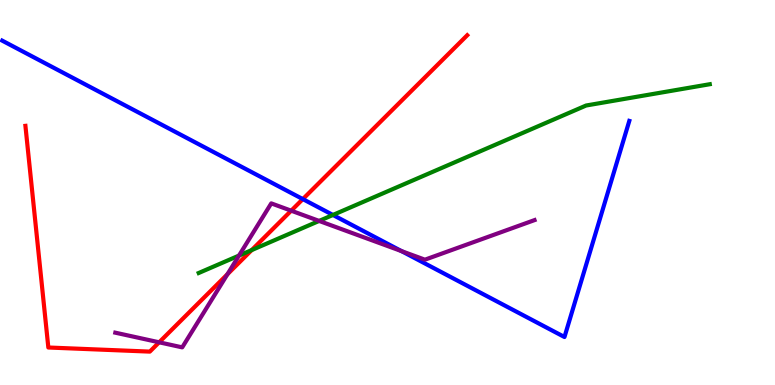[{'lines': ['blue', 'red'], 'intersections': [{'x': 3.91, 'y': 4.83}]}, {'lines': ['green', 'red'], 'intersections': [{'x': 3.25, 'y': 3.5}]}, {'lines': ['purple', 'red'], 'intersections': [{'x': 2.05, 'y': 1.11}, {'x': 2.93, 'y': 2.88}, {'x': 3.76, 'y': 4.53}]}, {'lines': ['blue', 'green'], 'intersections': [{'x': 4.3, 'y': 4.42}]}, {'lines': ['blue', 'purple'], 'intersections': [{'x': 5.18, 'y': 3.48}]}, {'lines': ['green', 'purple'], 'intersections': [{'x': 3.08, 'y': 3.36}, {'x': 4.12, 'y': 4.26}]}]